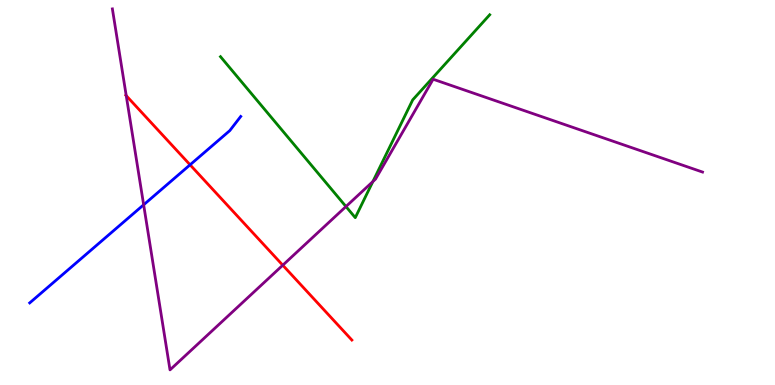[{'lines': ['blue', 'red'], 'intersections': [{'x': 2.45, 'y': 5.72}]}, {'lines': ['green', 'red'], 'intersections': []}, {'lines': ['purple', 'red'], 'intersections': [{'x': 1.63, 'y': 7.52}, {'x': 3.65, 'y': 3.11}]}, {'lines': ['blue', 'green'], 'intersections': []}, {'lines': ['blue', 'purple'], 'intersections': [{'x': 1.85, 'y': 4.68}]}, {'lines': ['green', 'purple'], 'intersections': [{'x': 4.46, 'y': 4.64}, {'x': 4.81, 'y': 5.28}]}]